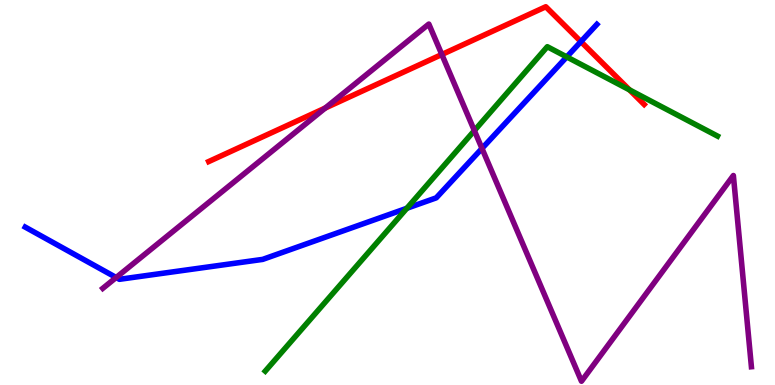[{'lines': ['blue', 'red'], 'intersections': [{'x': 7.5, 'y': 8.92}]}, {'lines': ['green', 'red'], 'intersections': [{'x': 8.12, 'y': 7.67}]}, {'lines': ['purple', 'red'], 'intersections': [{'x': 4.2, 'y': 7.19}, {'x': 5.7, 'y': 8.58}]}, {'lines': ['blue', 'green'], 'intersections': [{'x': 5.25, 'y': 4.59}, {'x': 7.31, 'y': 8.52}]}, {'lines': ['blue', 'purple'], 'intersections': [{'x': 1.5, 'y': 2.79}, {'x': 6.22, 'y': 6.14}]}, {'lines': ['green', 'purple'], 'intersections': [{'x': 6.12, 'y': 6.61}]}]